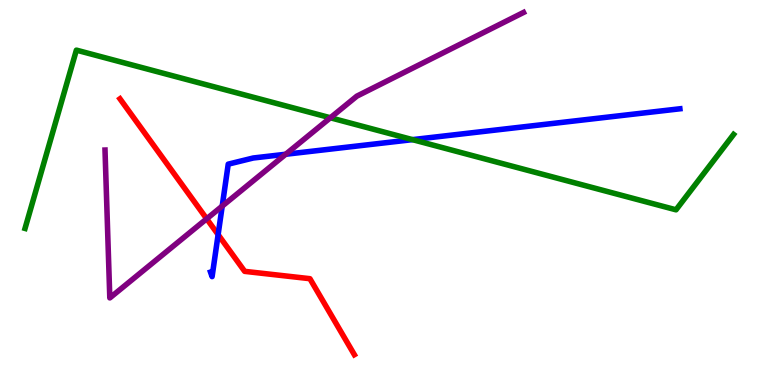[{'lines': ['blue', 'red'], 'intersections': [{'x': 2.81, 'y': 3.91}]}, {'lines': ['green', 'red'], 'intersections': []}, {'lines': ['purple', 'red'], 'intersections': [{'x': 2.67, 'y': 4.32}]}, {'lines': ['blue', 'green'], 'intersections': [{'x': 5.32, 'y': 6.37}]}, {'lines': ['blue', 'purple'], 'intersections': [{'x': 2.87, 'y': 4.65}, {'x': 3.69, 'y': 5.99}]}, {'lines': ['green', 'purple'], 'intersections': [{'x': 4.26, 'y': 6.94}]}]